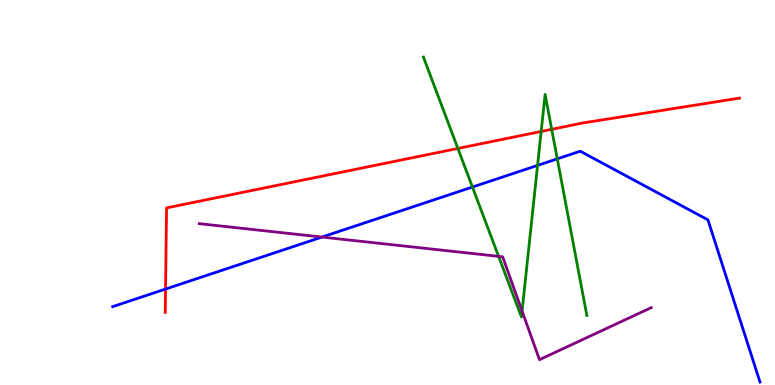[{'lines': ['blue', 'red'], 'intersections': [{'x': 2.14, 'y': 2.49}]}, {'lines': ['green', 'red'], 'intersections': [{'x': 5.91, 'y': 6.14}, {'x': 6.98, 'y': 6.59}, {'x': 7.12, 'y': 6.64}]}, {'lines': ['purple', 'red'], 'intersections': []}, {'lines': ['blue', 'green'], 'intersections': [{'x': 6.1, 'y': 5.14}, {'x': 6.94, 'y': 5.7}, {'x': 7.19, 'y': 5.87}]}, {'lines': ['blue', 'purple'], 'intersections': [{'x': 4.15, 'y': 3.84}]}, {'lines': ['green', 'purple'], 'intersections': [{'x': 6.43, 'y': 3.34}, {'x': 6.74, 'y': 1.92}]}]